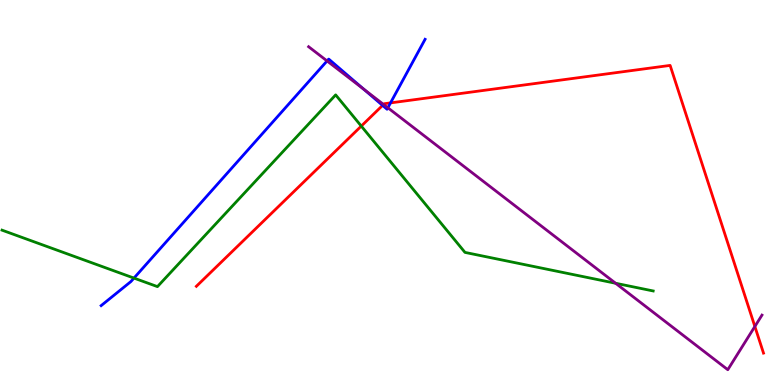[{'lines': ['blue', 'red'], 'intersections': [{'x': 4.94, 'y': 7.26}, {'x': 5.04, 'y': 7.33}]}, {'lines': ['green', 'red'], 'intersections': [{'x': 4.66, 'y': 6.72}]}, {'lines': ['purple', 'red'], 'intersections': [{'x': 4.95, 'y': 7.29}, {'x': 9.74, 'y': 1.52}]}, {'lines': ['blue', 'green'], 'intersections': [{'x': 1.73, 'y': 2.78}]}, {'lines': ['blue', 'purple'], 'intersections': [{'x': 4.22, 'y': 8.42}, {'x': 4.69, 'y': 7.68}, {'x': 5.0, 'y': 7.2}]}, {'lines': ['green', 'purple'], 'intersections': [{'x': 7.94, 'y': 2.64}]}]